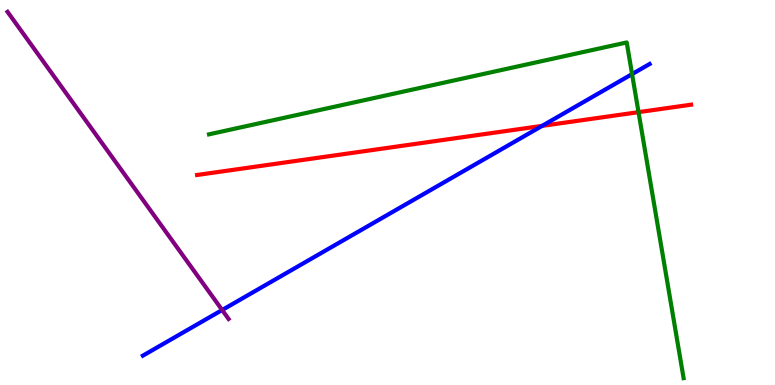[{'lines': ['blue', 'red'], 'intersections': [{'x': 6.99, 'y': 6.73}]}, {'lines': ['green', 'red'], 'intersections': [{'x': 8.24, 'y': 7.09}]}, {'lines': ['purple', 'red'], 'intersections': []}, {'lines': ['blue', 'green'], 'intersections': [{'x': 8.16, 'y': 8.08}]}, {'lines': ['blue', 'purple'], 'intersections': [{'x': 2.87, 'y': 1.95}]}, {'lines': ['green', 'purple'], 'intersections': []}]